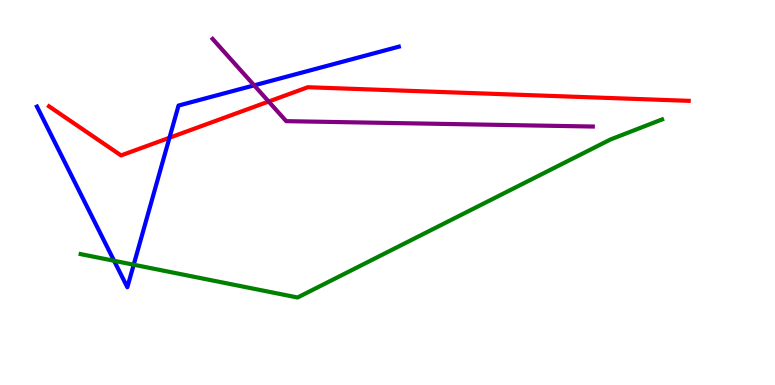[{'lines': ['blue', 'red'], 'intersections': [{'x': 2.19, 'y': 6.42}]}, {'lines': ['green', 'red'], 'intersections': []}, {'lines': ['purple', 'red'], 'intersections': [{'x': 3.47, 'y': 7.36}]}, {'lines': ['blue', 'green'], 'intersections': [{'x': 1.47, 'y': 3.23}, {'x': 1.73, 'y': 3.12}]}, {'lines': ['blue', 'purple'], 'intersections': [{'x': 3.28, 'y': 7.78}]}, {'lines': ['green', 'purple'], 'intersections': []}]